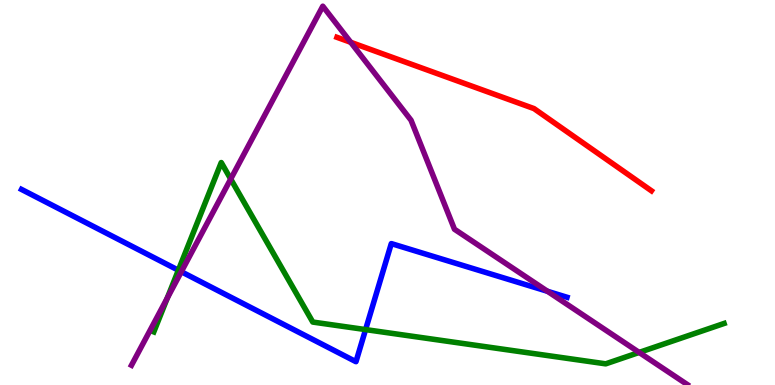[{'lines': ['blue', 'red'], 'intersections': []}, {'lines': ['green', 'red'], 'intersections': []}, {'lines': ['purple', 'red'], 'intersections': [{'x': 4.53, 'y': 8.9}]}, {'lines': ['blue', 'green'], 'intersections': [{'x': 2.3, 'y': 2.98}, {'x': 4.72, 'y': 1.44}]}, {'lines': ['blue', 'purple'], 'intersections': [{'x': 2.34, 'y': 2.94}, {'x': 7.06, 'y': 2.43}]}, {'lines': ['green', 'purple'], 'intersections': [{'x': 2.16, 'y': 2.26}, {'x': 2.98, 'y': 5.35}, {'x': 8.25, 'y': 0.846}]}]